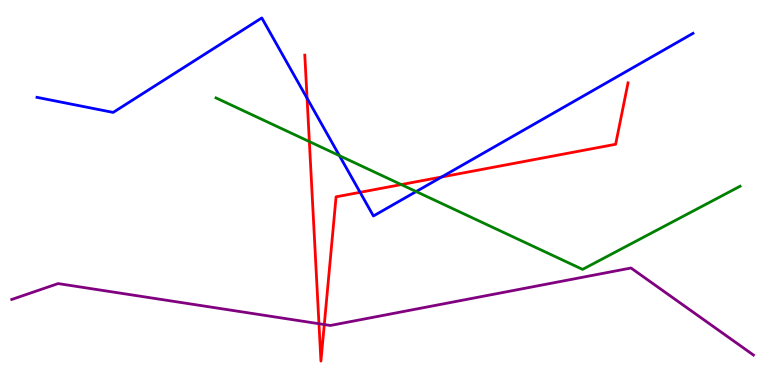[{'lines': ['blue', 'red'], 'intersections': [{'x': 3.96, 'y': 7.45}, {'x': 4.65, 'y': 5.0}, {'x': 5.7, 'y': 5.4}]}, {'lines': ['green', 'red'], 'intersections': [{'x': 3.99, 'y': 6.32}, {'x': 5.18, 'y': 5.21}]}, {'lines': ['purple', 'red'], 'intersections': [{'x': 4.12, 'y': 1.59}, {'x': 4.18, 'y': 1.57}]}, {'lines': ['blue', 'green'], 'intersections': [{'x': 4.38, 'y': 5.96}, {'x': 5.37, 'y': 5.02}]}, {'lines': ['blue', 'purple'], 'intersections': []}, {'lines': ['green', 'purple'], 'intersections': []}]